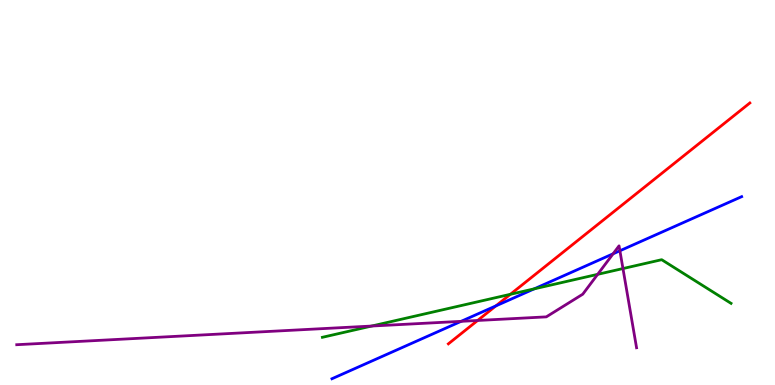[{'lines': ['blue', 'red'], 'intersections': [{'x': 6.4, 'y': 2.05}]}, {'lines': ['green', 'red'], 'intersections': [{'x': 6.59, 'y': 2.36}]}, {'lines': ['purple', 'red'], 'intersections': [{'x': 6.16, 'y': 1.68}]}, {'lines': ['blue', 'green'], 'intersections': [{'x': 6.89, 'y': 2.5}]}, {'lines': ['blue', 'purple'], 'intersections': [{'x': 5.95, 'y': 1.65}, {'x': 7.91, 'y': 3.41}, {'x': 8.0, 'y': 3.49}]}, {'lines': ['green', 'purple'], 'intersections': [{'x': 4.79, 'y': 1.53}, {'x': 7.71, 'y': 2.87}, {'x': 8.04, 'y': 3.02}]}]